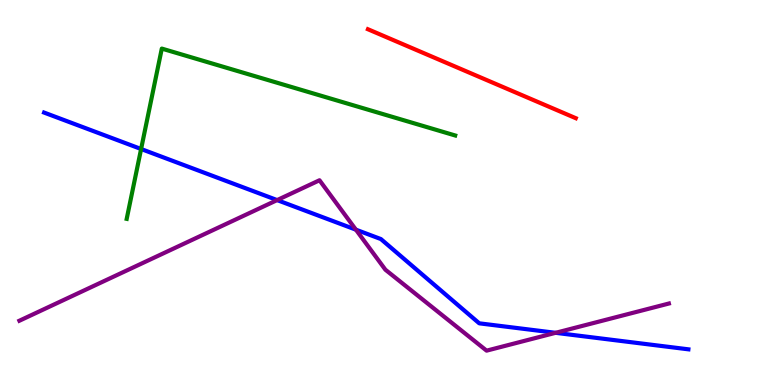[{'lines': ['blue', 'red'], 'intersections': []}, {'lines': ['green', 'red'], 'intersections': []}, {'lines': ['purple', 'red'], 'intersections': []}, {'lines': ['blue', 'green'], 'intersections': [{'x': 1.82, 'y': 6.13}]}, {'lines': ['blue', 'purple'], 'intersections': [{'x': 3.58, 'y': 4.8}, {'x': 4.59, 'y': 4.03}, {'x': 7.17, 'y': 1.36}]}, {'lines': ['green', 'purple'], 'intersections': []}]